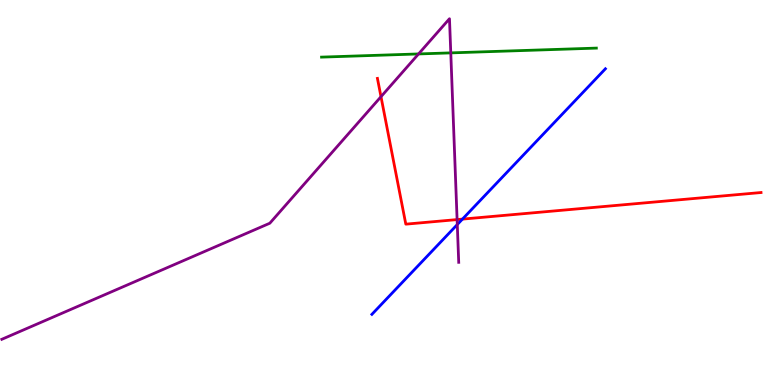[{'lines': ['blue', 'red'], 'intersections': [{'x': 5.97, 'y': 4.31}]}, {'lines': ['green', 'red'], 'intersections': []}, {'lines': ['purple', 'red'], 'intersections': [{'x': 4.92, 'y': 7.49}, {'x': 5.9, 'y': 4.3}]}, {'lines': ['blue', 'green'], 'intersections': []}, {'lines': ['blue', 'purple'], 'intersections': [{'x': 5.9, 'y': 4.17}]}, {'lines': ['green', 'purple'], 'intersections': [{'x': 5.4, 'y': 8.6}, {'x': 5.82, 'y': 8.63}]}]